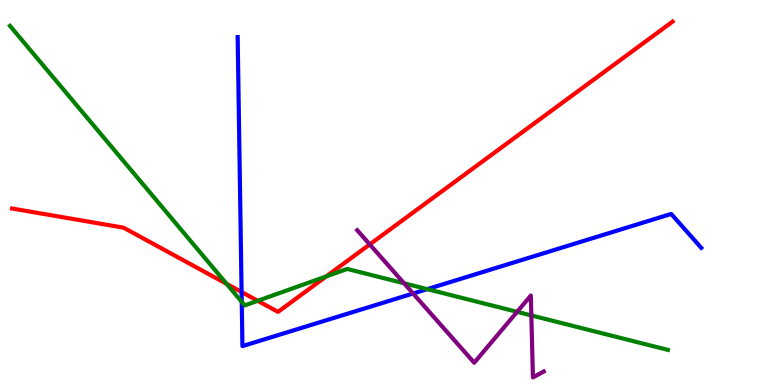[{'lines': ['blue', 'red'], 'intersections': [{'x': 3.12, 'y': 2.41}]}, {'lines': ['green', 'red'], 'intersections': [{'x': 2.92, 'y': 2.63}, {'x': 3.33, 'y': 2.19}, {'x': 4.21, 'y': 2.82}]}, {'lines': ['purple', 'red'], 'intersections': [{'x': 4.77, 'y': 3.65}]}, {'lines': ['blue', 'green'], 'intersections': [{'x': 3.12, 'y': 2.16}, {'x': 5.51, 'y': 2.49}]}, {'lines': ['blue', 'purple'], 'intersections': [{'x': 5.33, 'y': 2.38}]}, {'lines': ['green', 'purple'], 'intersections': [{'x': 5.21, 'y': 2.64}, {'x': 6.67, 'y': 1.9}, {'x': 6.86, 'y': 1.81}]}]